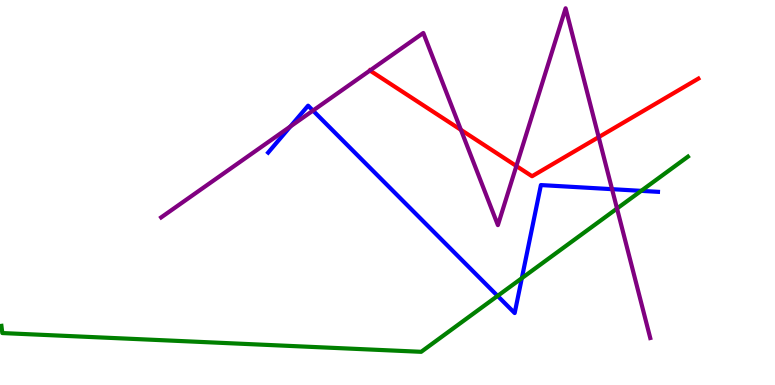[{'lines': ['blue', 'red'], 'intersections': []}, {'lines': ['green', 'red'], 'intersections': []}, {'lines': ['purple', 'red'], 'intersections': [{'x': 4.77, 'y': 8.17}, {'x': 5.95, 'y': 6.63}, {'x': 6.66, 'y': 5.69}, {'x': 7.73, 'y': 6.44}]}, {'lines': ['blue', 'green'], 'intersections': [{'x': 6.42, 'y': 2.31}, {'x': 6.73, 'y': 2.77}, {'x': 8.27, 'y': 5.04}]}, {'lines': ['blue', 'purple'], 'intersections': [{'x': 3.75, 'y': 6.71}, {'x': 4.04, 'y': 7.13}, {'x': 7.9, 'y': 5.09}]}, {'lines': ['green', 'purple'], 'intersections': [{'x': 7.96, 'y': 4.58}]}]